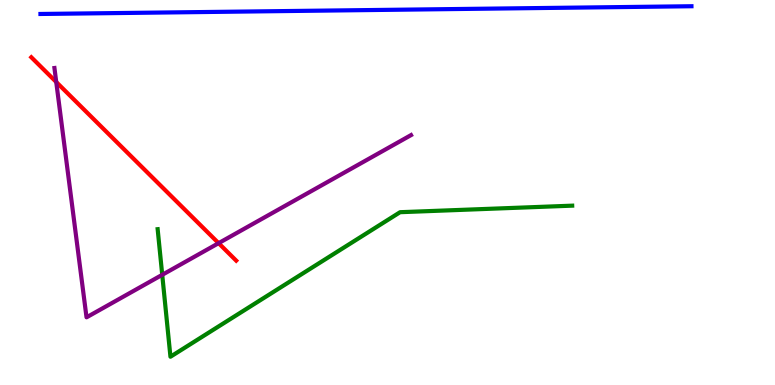[{'lines': ['blue', 'red'], 'intersections': []}, {'lines': ['green', 'red'], 'intersections': []}, {'lines': ['purple', 'red'], 'intersections': [{'x': 0.726, 'y': 7.87}, {'x': 2.82, 'y': 3.68}]}, {'lines': ['blue', 'green'], 'intersections': []}, {'lines': ['blue', 'purple'], 'intersections': []}, {'lines': ['green', 'purple'], 'intersections': [{'x': 2.09, 'y': 2.86}]}]